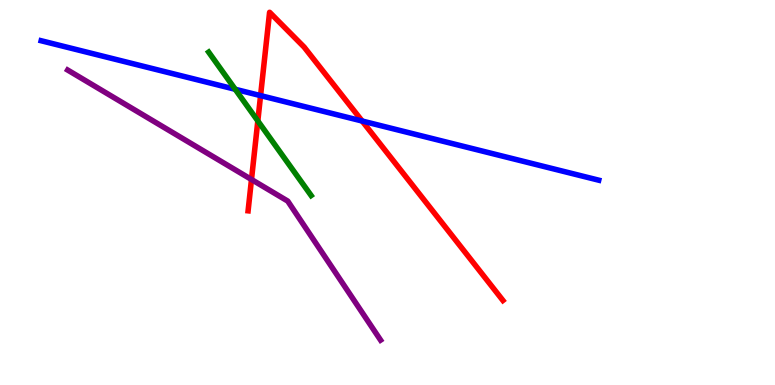[{'lines': ['blue', 'red'], 'intersections': [{'x': 3.36, 'y': 7.52}, {'x': 4.67, 'y': 6.86}]}, {'lines': ['green', 'red'], 'intersections': [{'x': 3.33, 'y': 6.86}]}, {'lines': ['purple', 'red'], 'intersections': [{'x': 3.24, 'y': 5.34}]}, {'lines': ['blue', 'green'], 'intersections': [{'x': 3.03, 'y': 7.68}]}, {'lines': ['blue', 'purple'], 'intersections': []}, {'lines': ['green', 'purple'], 'intersections': []}]